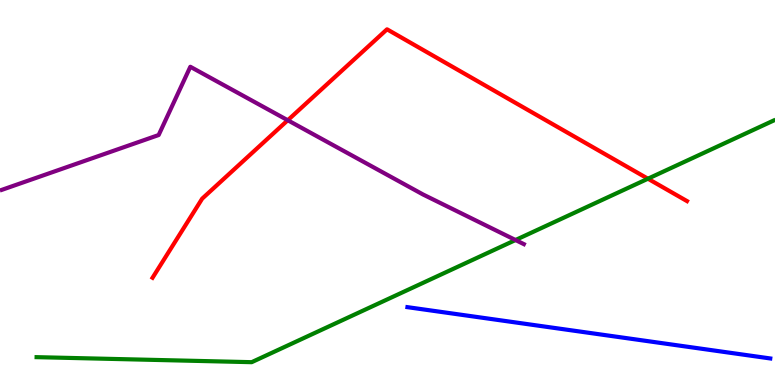[{'lines': ['blue', 'red'], 'intersections': []}, {'lines': ['green', 'red'], 'intersections': [{'x': 8.36, 'y': 5.36}]}, {'lines': ['purple', 'red'], 'intersections': [{'x': 3.71, 'y': 6.88}]}, {'lines': ['blue', 'green'], 'intersections': []}, {'lines': ['blue', 'purple'], 'intersections': []}, {'lines': ['green', 'purple'], 'intersections': [{'x': 6.65, 'y': 3.77}]}]